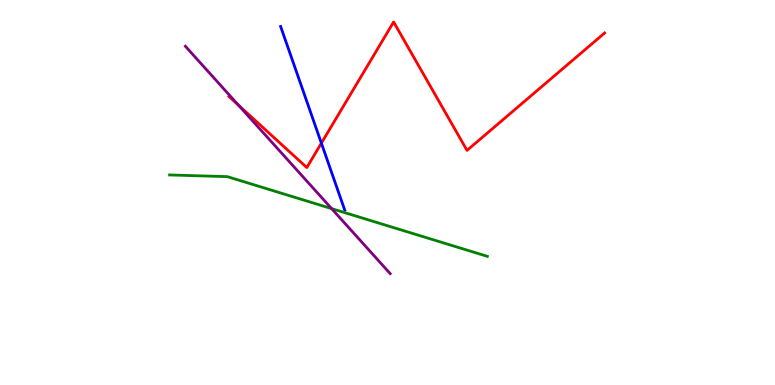[{'lines': ['blue', 'red'], 'intersections': [{'x': 4.15, 'y': 6.28}]}, {'lines': ['green', 'red'], 'intersections': []}, {'lines': ['purple', 'red'], 'intersections': [{'x': 3.08, 'y': 7.27}]}, {'lines': ['blue', 'green'], 'intersections': []}, {'lines': ['blue', 'purple'], 'intersections': []}, {'lines': ['green', 'purple'], 'intersections': [{'x': 4.28, 'y': 4.58}]}]